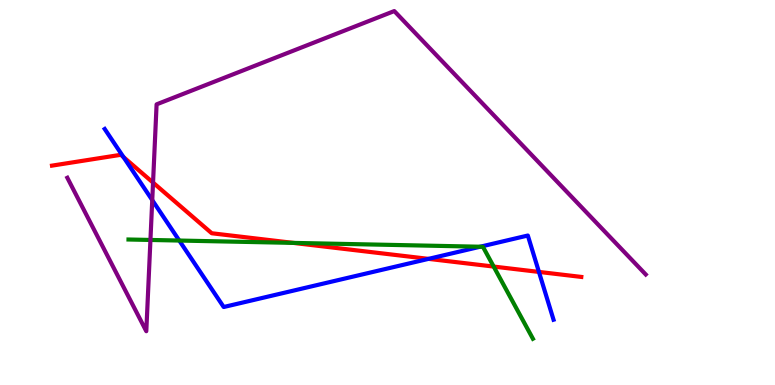[{'lines': ['blue', 'red'], 'intersections': [{'x': 1.59, 'y': 5.92}, {'x': 5.53, 'y': 3.28}, {'x': 6.95, 'y': 2.94}]}, {'lines': ['green', 'red'], 'intersections': [{'x': 3.78, 'y': 3.69}, {'x': 6.37, 'y': 3.08}]}, {'lines': ['purple', 'red'], 'intersections': [{'x': 1.97, 'y': 5.26}]}, {'lines': ['blue', 'green'], 'intersections': [{'x': 2.31, 'y': 3.75}, {'x': 6.2, 'y': 3.59}]}, {'lines': ['blue', 'purple'], 'intersections': [{'x': 1.96, 'y': 4.8}]}, {'lines': ['green', 'purple'], 'intersections': [{'x': 1.94, 'y': 3.77}]}]